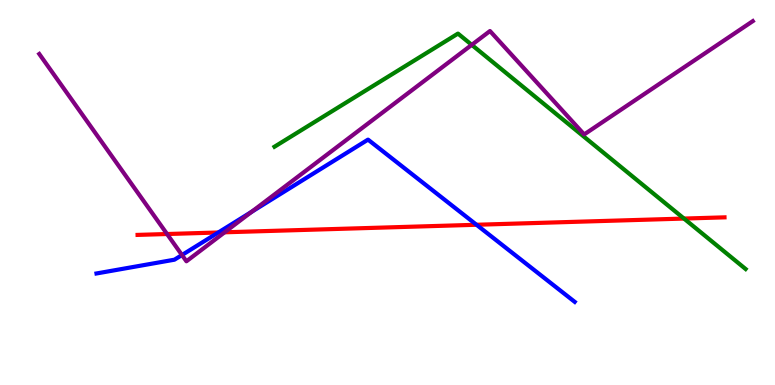[{'lines': ['blue', 'red'], 'intersections': [{'x': 2.82, 'y': 3.96}, {'x': 6.15, 'y': 4.16}]}, {'lines': ['green', 'red'], 'intersections': [{'x': 8.83, 'y': 4.32}]}, {'lines': ['purple', 'red'], 'intersections': [{'x': 2.16, 'y': 3.92}, {'x': 2.9, 'y': 3.97}]}, {'lines': ['blue', 'green'], 'intersections': []}, {'lines': ['blue', 'purple'], 'intersections': [{'x': 2.35, 'y': 3.38}, {'x': 3.25, 'y': 4.5}]}, {'lines': ['green', 'purple'], 'intersections': [{'x': 6.09, 'y': 8.83}]}]